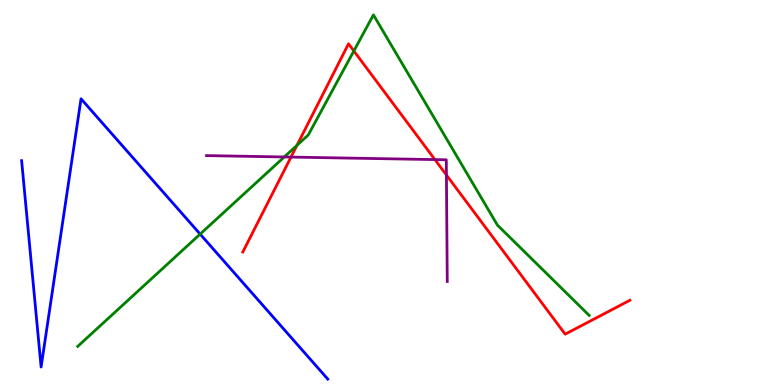[{'lines': ['blue', 'red'], 'intersections': []}, {'lines': ['green', 'red'], 'intersections': [{'x': 3.83, 'y': 6.22}, {'x': 4.57, 'y': 8.68}]}, {'lines': ['purple', 'red'], 'intersections': [{'x': 3.75, 'y': 5.92}, {'x': 5.61, 'y': 5.85}, {'x': 5.76, 'y': 5.45}]}, {'lines': ['blue', 'green'], 'intersections': [{'x': 2.58, 'y': 3.92}]}, {'lines': ['blue', 'purple'], 'intersections': []}, {'lines': ['green', 'purple'], 'intersections': [{'x': 3.67, 'y': 5.92}]}]